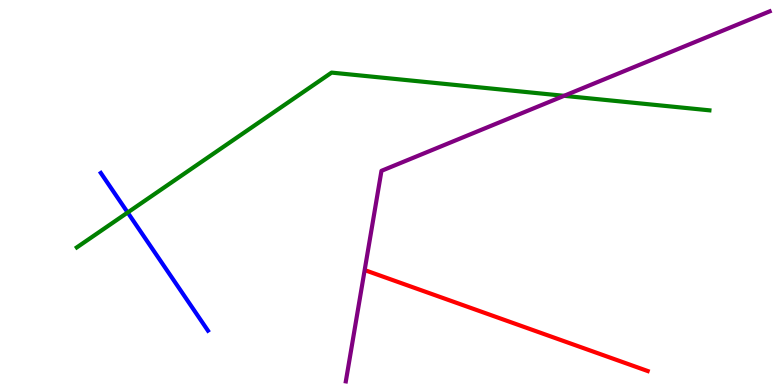[{'lines': ['blue', 'red'], 'intersections': []}, {'lines': ['green', 'red'], 'intersections': []}, {'lines': ['purple', 'red'], 'intersections': []}, {'lines': ['blue', 'green'], 'intersections': [{'x': 1.65, 'y': 4.48}]}, {'lines': ['blue', 'purple'], 'intersections': []}, {'lines': ['green', 'purple'], 'intersections': [{'x': 7.28, 'y': 7.51}]}]